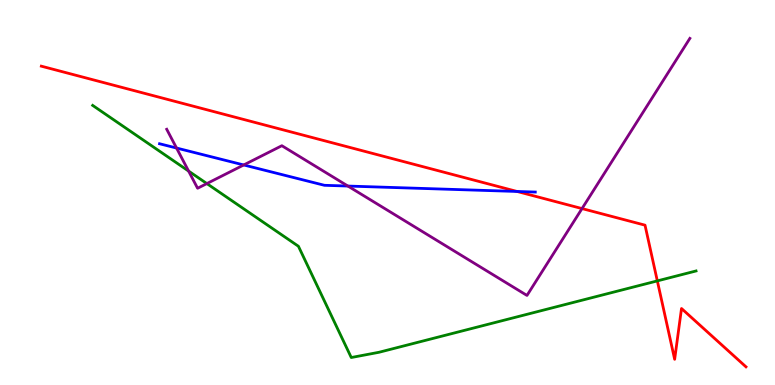[{'lines': ['blue', 'red'], 'intersections': [{'x': 6.67, 'y': 5.03}]}, {'lines': ['green', 'red'], 'intersections': [{'x': 8.48, 'y': 2.7}]}, {'lines': ['purple', 'red'], 'intersections': [{'x': 7.51, 'y': 4.58}]}, {'lines': ['blue', 'green'], 'intersections': []}, {'lines': ['blue', 'purple'], 'intersections': [{'x': 2.28, 'y': 6.16}, {'x': 3.14, 'y': 5.72}, {'x': 4.49, 'y': 5.17}]}, {'lines': ['green', 'purple'], 'intersections': [{'x': 2.43, 'y': 5.56}, {'x': 2.67, 'y': 5.23}]}]